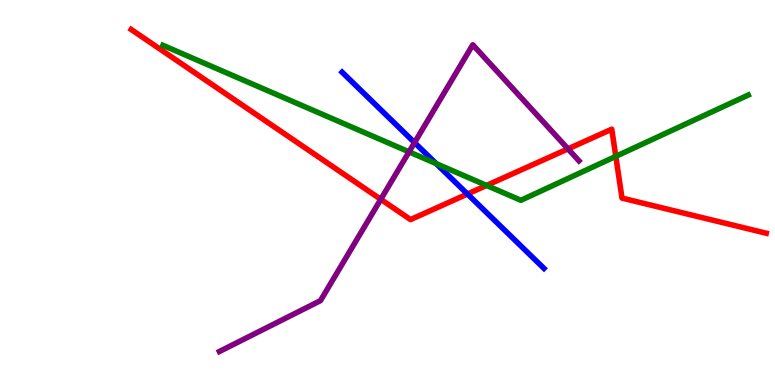[{'lines': ['blue', 'red'], 'intersections': [{'x': 6.03, 'y': 4.96}]}, {'lines': ['green', 'red'], 'intersections': [{'x': 6.28, 'y': 5.18}, {'x': 7.95, 'y': 5.94}]}, {'lines': ['purple', 'red'], 'intersections': [{'x': 4.91, 'y': 4.82}, {'x': 7.33, 'y': 6.13}]}, {'lines': ['blue', 'green'], 'intersections': [{'x': 5.63, 'y': 5.75}]}, {'lines': ['blue', 'purple'], 'intersections': [{'x': 5.35, 'y': 6.3}]}, {'lines': ['green', 'purple'], 'intersections': [{'x': 5.28, 'y': 6.06}]}]